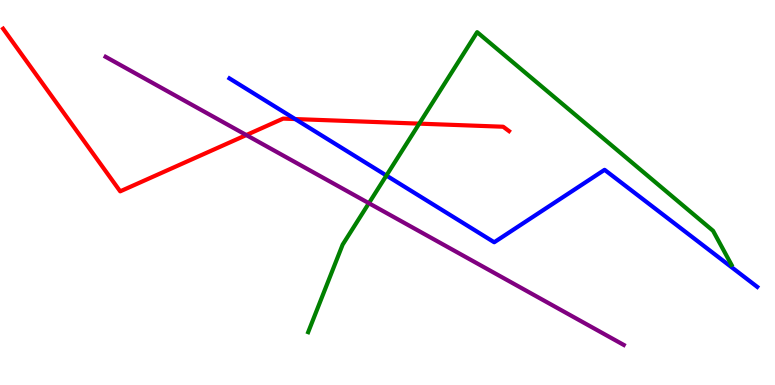[{'lines': ['blue', 'red'], 'intersections': [{'x': 3.81, 'y': 6.91}]}, {'lines': ['green', 'red'], 'intersections': [{'x': 5.41, 'y': 6.79}]}, {'lines': ['purple', 'red'], 'intersections': [{'x': 3.18, 'y': 6.49}]}, {'lines': ['blue', 'green'], 'intersections': [{'x': 4.99, 'y': 5.44}]}, {'lines': ['blue', 'purple'], 'intersections': []}, {'lines': ['green', 'purple'], 'intersections': [{'x': 4.76, 'y': 4.72}]}]